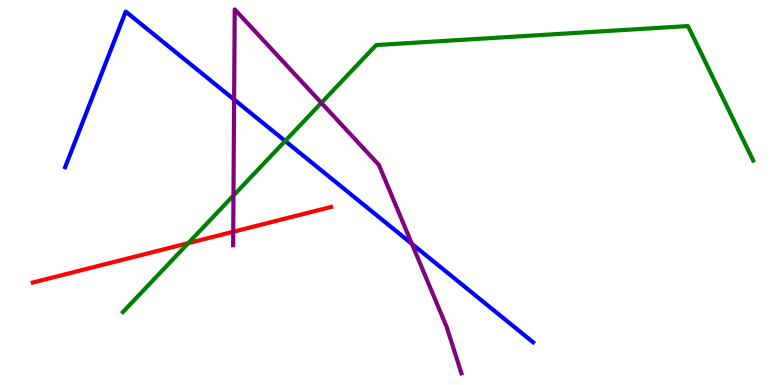[{'lines': ['blue', 'red'], 'intersections': []}, {'lines': ['green', 'red'], 'intersections': [{'x': 2.43, 'y': 3.68}]}, {'lines': ['purple', 'red'], 'intersections': [{'x': 3.01, 'y': 3.98}]}, {'lines': ['blue', 'green'], 'intersections': [{'x': 3.68, 'y': 6.34}]}, {'lines': ['blue', 'purple'], 'intersections': [{'x': 3.02, 'y': 7.41}, {'x': 5.32, 'y': 3.67}]}, {'lines': ['green', 'purple'], 'intersections': [{'x': 3.01, 'y': 4.92}, {'x': 4.15, 'y': 7.33}]}]